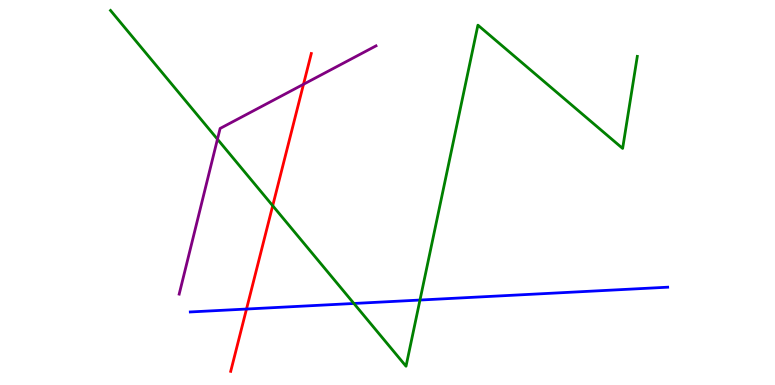[{'lines': ['blue', 'red'], 'intersections': [{'x': 3.18, 'y': 1.97}]}, {'lines': ['green', 'red'], 'intersections': [{'x': 3.52, 'y': 4.66}]}, {'lines': ['purple', 'red'], 'intersections': [{'x': 3.92, 'y': 7.81}]}, {'lines': ['blue', 'green'], 'intersections': [{'x': 4.57, 'y': 2.12}, {'x': 5.42, 'y': 2.21}]}, {'lines': ['blue', 'purple'], 'intersections': []}, {'lines': ['green', 'purple'], 'intersections': [{'x': 2.81, 'y': 6.38}]}]